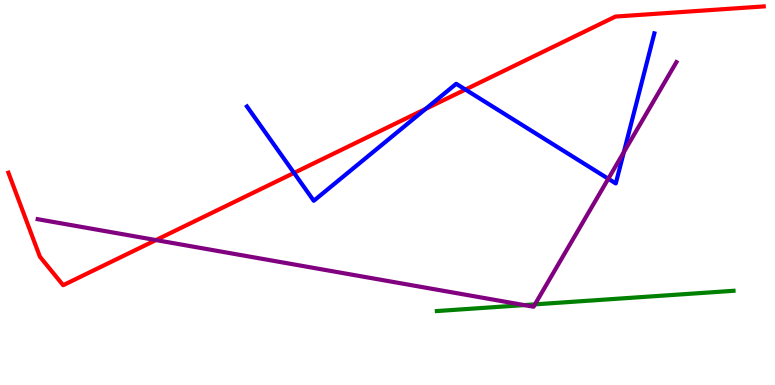[{'lines': ['blue', 'red'], 'intersections': [{'x': 3.79, 'y': 5.51}, {'x': 5.49, 'y': 7.17}, {'x': 6.01, 'y': 7.67}]}, {'lines': ['green', 'red'], 'intersections': []}, {'lines': ['purple', 'red'], 'intersections': [{'x': 2.01, 'y': 3.76}]}, {'lines': ['blue', 'green'], 'intersections': []}, {'lines': ['blue', 'purple'], 'intersections': [{'x': 7.85, 'y': 5.36}, {'x': 8.05, 'y': 6.05}]}, {'lines': ['green', 'purple'], 'intersections': [{'x': 6.76, 'y': 2.08}, {'x': 6.9, 'y': 2.09}]}]